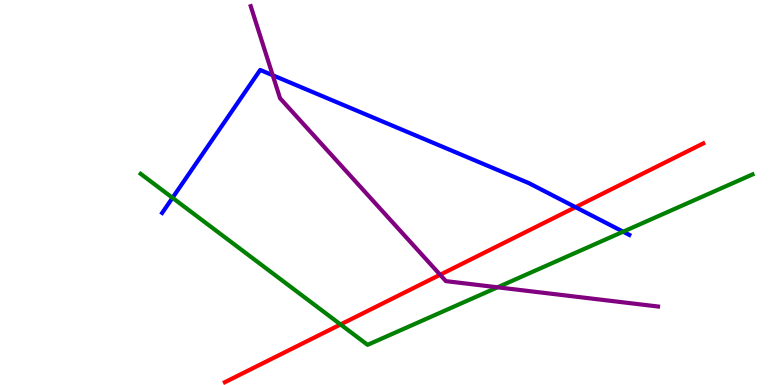[{'lines': ['blue', 'red'], 'intersections': [{'x': 7.43, 'y': 4.62}]}, {'lines': ['green', 'red'], 'intersections': [{'x': 4.39, 'y': 1.57}]}, {'lines': ['purple', 'red'], 'intersections': [{'x': 5.68, 'y': 2.86}]}, {'lines': ['blue', 'green'], 'intersections': [{'x': 2.23, 'y': 4.86}, {'x': 8.04, 'y': 3.98}]}, {'lines': ['blue', 'purple'], 'intersections': [{'x': 3.52, 'y': 8.05}]}, {'lines': ['green', 'purple'], 'intersections': [{'x': 6.42, 'y': 2.54}]}]